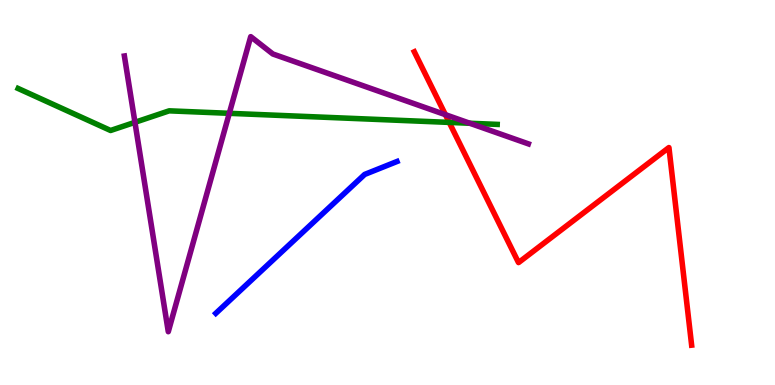[{'lines': ['blue', 'red'], 'intersections': []}, {'lines': ['green', 'red'], 'intersections': [{'x': 5.8, 'y': 6.82}]}, {'lines': ['purple', 'red'], 'intersections': [{'x': 5.75, 'y': 7.02}]}, {'lines': ['blue', 'green'], 'intersections': []}, {'lines': ['blue', 'purple'], 'intersections': []}, {'lines': ['green', 'purple'], 'intersections': [{'x': 1.74, 'y': 6.82}, {'x': 2.96, 'y': 7.06}, {'x': 6.06, 'y': 6.8}]}]